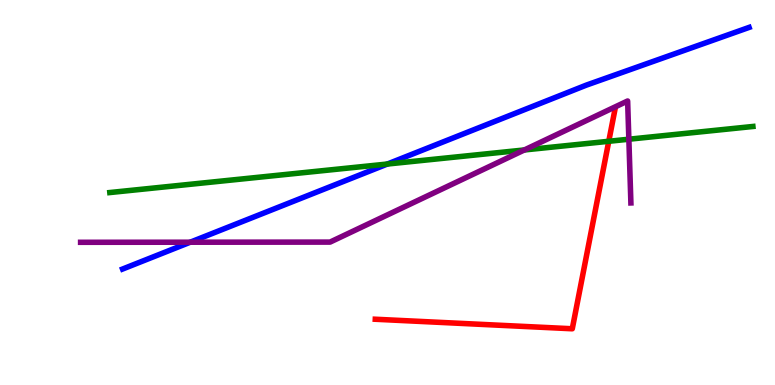[{'lines': ['blue', 'red'], 'intersections': []}, {'lines': ['green', 'red'], 'intersections': [{'x': 7.86, 'y': 6.33}]}, {'lines': ['purple', 'red'], 'intersections': []}, {'lines': ['blue', 'green'], 'intersections': [{'x': 5.0, 'y': 5.74}]}, {'lines': ['blue', 'purple'], 'intersections': [{'x': 2.45, 'y': 3.71}]}, {'lines': ['green', 'purple'], 'intersections': [{'x': 6.77, 'y': 6.11}, {'x': 8.11, 'y': 6.38}]}]